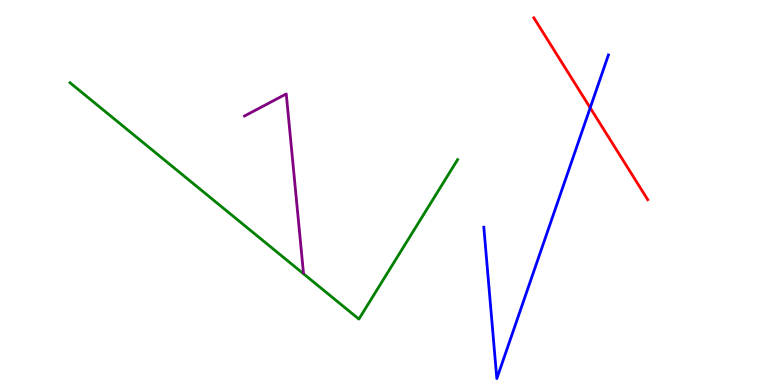[{'lines': ['blue', 'red'], 'intersections': [{'x': 7.62, 'y': 7.2}]}, {'lines': ['green', 'red'], 'intersections': []}, {'lines': ['purple', 'red'], 'intersections': []}, {'lines': ['blue', 'green'], 'intersections': []}, {'lines': ['blue', 'purple'], 'intersections': []}, {'lines': ['green', 'purple'], 'intersections': []}]